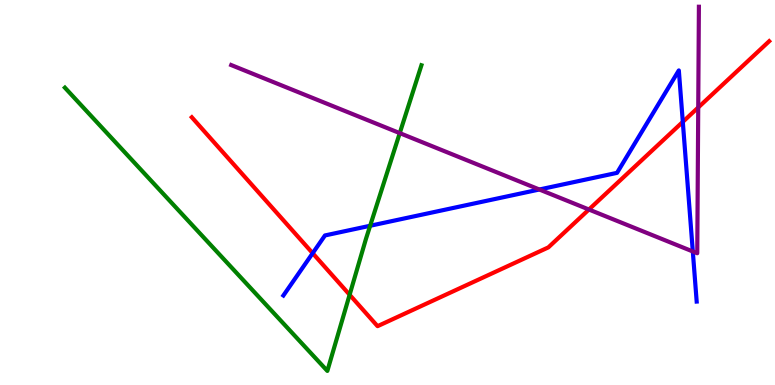[{'lines': ['blue', 'red'], 'intersections': [{'x': 4.03, 'y': 3.42}, {'x': 8.81, 'y': 6.83}]}, {'lines': ['green', 'red'], 'intersections': [{'x': 4.51, 'y': 2.34}]}, {'lines': ['purple', 'red'], 'intersections': [{'x': 7.6, 'y': 4.56}, {'x': 9.01, 'y': 7.21}]}, {'lines': ['blue', 'green'], 'intersections': [{'x': 4.78, 'y': 4.14}]}, {'lines': ['blue', 'purple'], 'intersections': [{'x': 6.96, 'y': 5.08}, {'x': 8.94, 'y': 3.47}]}, {'lines': ['green', 'purple'], 'intersections': [{'x': 5.16, 'y': 6.54}]}]